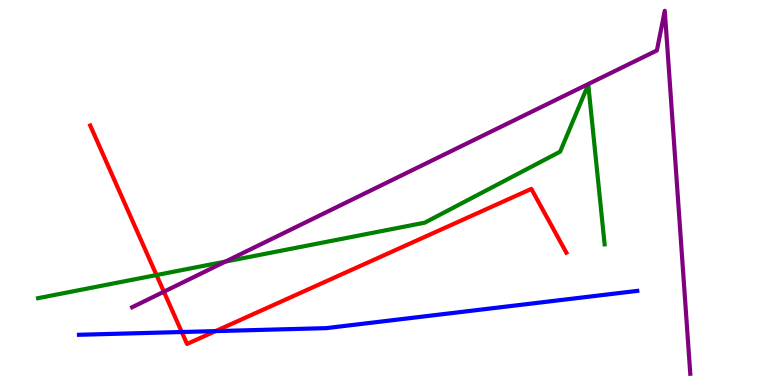[{'lines': ['blue', 'red'], 'intersections': [{'x': 2.35, 'y': 1.38}, {'x': 2.78, 'y': 1.4}]}, {'lines': ['green', 'red'], 'intersections': [{'x': 2.02, 'y': 2.86}]}, {'lines': ['purple', 'red'], 'intersections': [{'x': 2.11, 'y': 2.42}]}, {'lines': ['blue', 'green'], 'intersections': []}, {'lines': ['blue', 'purple'], 'intersections': []}, {'lines': ['green', 'purple'], 'intersections': [{'x': 2.91, 'y': 3.21}]}]